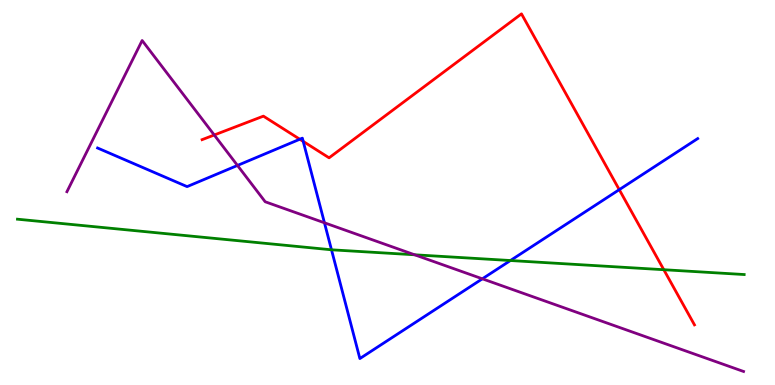[{'lines': ['blue', 'red'], 'intersections': [{'x': 3.87, 'y': 6.38}, {'x': 3.91, 'y': 6.33}, {'x': 7.99, 'y': 5.07}]}, {'lines': ['green', 'red'], 'intersections': [{'x': 8.57, 'y': 2.99}]}, {'lines': ['purple', 'red'], 'intersections': [{'x': 2.76, 'y': 6.49}]}, {'lines': ['blue', 'green'], 'intersections': [{'x': 4.28, 'y': 3.51}, {'x': 6.59, 'y': 3.23}]}, {'lines': ['blue', 'purple'], 'intersections': [{'x': 3.06, 'y': 5.7}, {'x': 4.19, 'y': 4.21}, {'x': 6.22, 'y': 2.76}]}, {'lines': ['green', 'purple'], 'intersections': [{'x': 5.35, 'y': 3.38}]}]